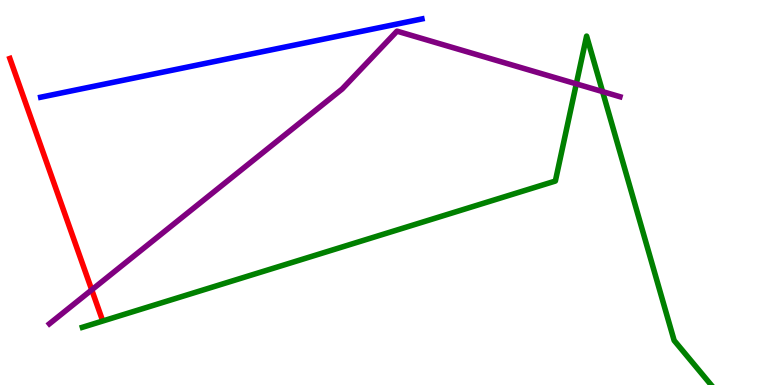[{'lines': ['blue', 'red'], 'intersections': []}, {'lines': ['green', 'red'], 'intersections': []}, {'lines': ['purple', 'red'], 'intersections': [{'x': 1.18, 'y': 2.47}]}, {'lines': ['blue', 'green'], 'intersections': []}, {'lines': ['blue', 'purple'], 'intersections': []}, {'lines': ['green', 'purple'], 'intersections': [{'x': 7.44, 'y': 7.82}, {'x': 7.78, 'y': 7.62}]}]